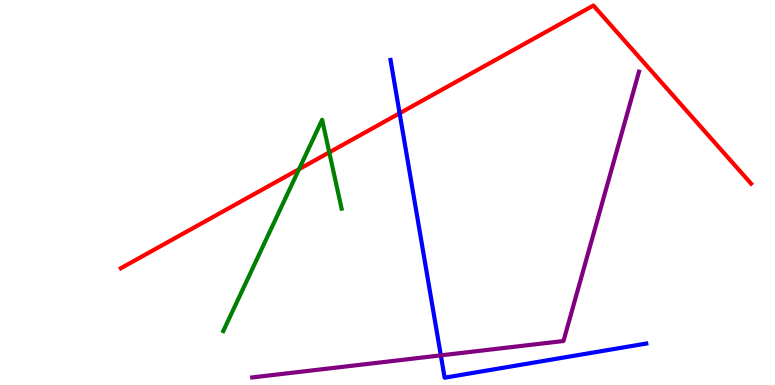[{'lines': ['blue', 'red'], 'intersections': [{'x': 5.16, 'y': 7.06}]}, {'lines': ['green', 'red'], 'intersections': [{'x': 3.86, 'y': 5.61}, {'x': 4.25, 'y': 6.04}]}, {'lines': ['purple', 'red'], 'intersections': []}, {'lines': ['blue', 'green'], 'intersections': []}, {'lines': ['blue', 'purple'], 'intersections': [{'x': 5.69, 'y': 0.77}]}, {'lines': ['green', 'purple'], 'intersections': []}]